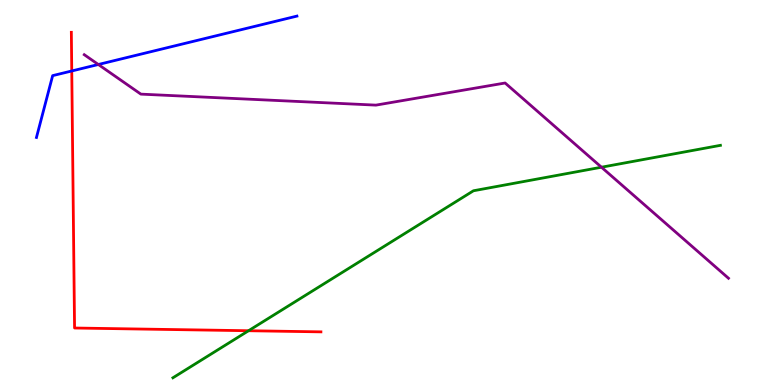[{'lines': ['blue', 'red'], 'intersections': [{'x': 0.926, 'y': 8.16}]}, {'lines': ['green', 'red'], 'intersections': [{'x': 3.21, 'y': 1.41}]}, {'lines': ['purple', 'red'], 'intersections': []}, {'lines': ['blue', 'green'], 'intersections': []}, {'lines': ['blue', 'purple'], 'intersections': [{'x': 1.27, 'y': 8.32}]}, {'lines': ['green', 'purple'], 'intersections': [{'x': 7.76, 'y': 5.66}]}]